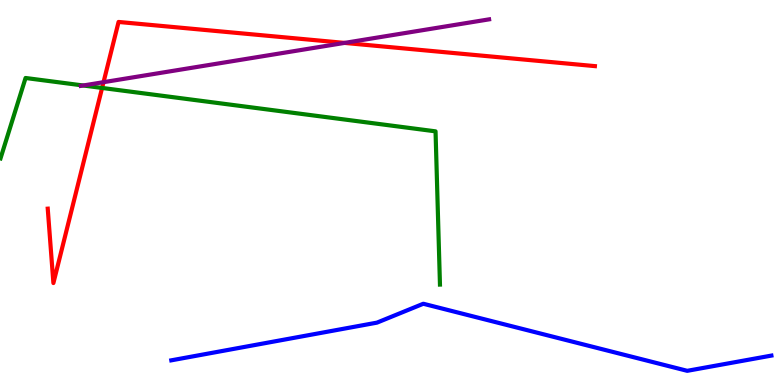[{'lines': ['blue', 'red'], 'intersections': []}, {'lines': ['green', 'red'], 'intersections': [{'x': 1.32, 'y': 7.72}]}, {'lines': ['purple', 'red'], 'intersections': [{'x': 1.34, 'y': 7.87}, {'x': 4.45, 'y': 8.89}]}, {'lines': ['blue', 'green'], 'intersections': []}, {'lines': ['blue', 'purple'], 'intersections': []}, {'lines': ['green', 'purple'], 'intersections': [{'x': 1.07, 'y': 7.78}]}]